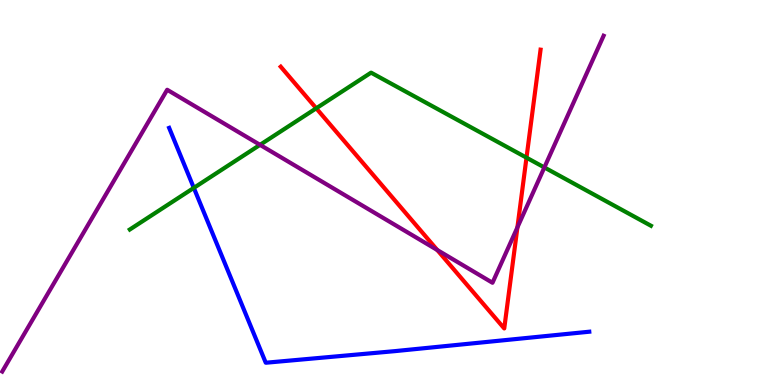[{'lines': ['blue', 'red'], 'intersections': []}, {'lines': ['green', 'red'], 'intersections': [{'x': 4.08, 'y': 7.19}, {'x': 6.79, 'y': 5.9}]}, {'lines': ['purple', 'red'], 'intersections': [{'x': 5.64, 'y': 3.51}, {'x': 6.68, 'y': 4.09}]}, {'lines': ['blue', 'green'], 'intersections': [{'x': 2.5, 'y': 5.12}]}, {'lines': ['blue', 'purple'], 'intersections': []}, {'lines': ['green', 'purple'], 'intersections': [{'x': 3.36, 'y': 6.24}, {'x': 7.02, 'y': 5.65}]}]